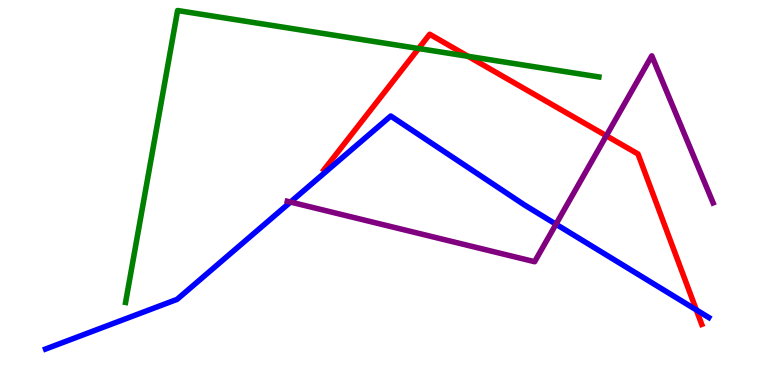[{'lines': ['blue', 'red'], 'intersections': [{'x': 8.98, 'y': 1.95}]}, {'lines': ['green', 'red'], 'intersections': [{'x': 5.4, 'y': 8.74}, {'x': 6.04, 'y': 8.54}]}, {'lines': ['purple', 'red'], 'intersections': [{'x': 7.82, 'y': 6.47}]}, {'lines': ['blue', 'green'], 'intersections': []}, {'lines': ['blue', 'purple'], 'intersections': [{'x': 3.75, 'y': 4.75}, {'x': 7.17, 'y': 4.18}]}, {'lines': ['green', 'purple'], 'intersections': []}]